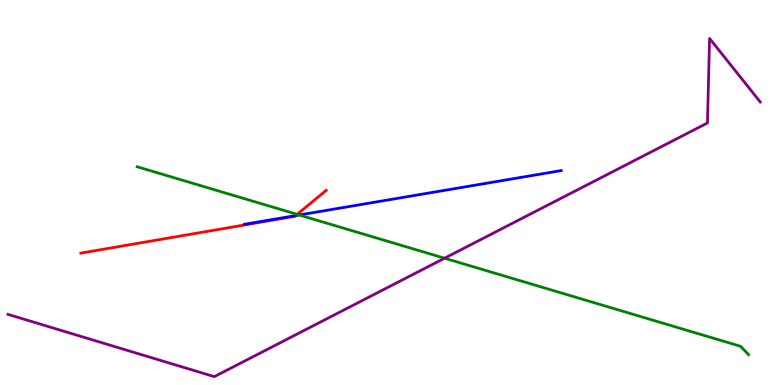[{'lines': ['blue', 'red'], 'intersections': [{'x': 3.81, 'y': 4.4}]}, {'lines': ['green', 'red'], 'intersections': [{'x': 3.83, 'y': 4.43}]}, {'lines': ['purple', 'red'], 'intersections': []}, {'lines': ['blue', 'green'], 'intersections': [{'x': 3.86, 'y': 4.42}]}, {'lines': ['blue', 'purple'], 'intersections': []}, {'lines': ['green', 'purple'], 'intersections': [{'x': 5.74, 'y': 3.29}]}]